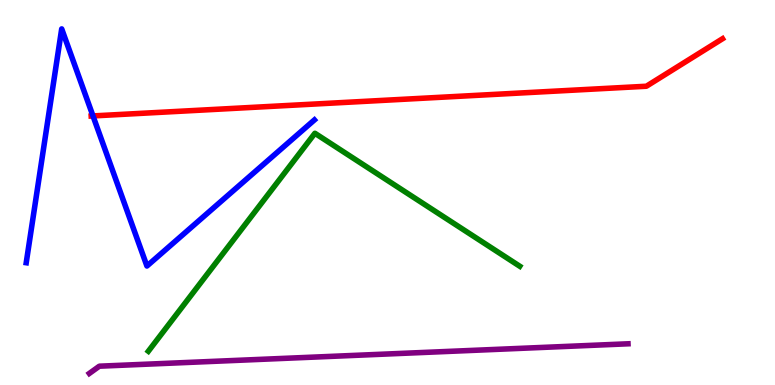[{'lines': ['blue', 'red'], 'intersections': [{'x': 1.2, 'y': 6.99}]}, {'lines': ['green', 'red'], 'intersections': []}, {'lines': ['purple', 'red'], 'intersections': []}, {'lines': ['blue', 'green'], 'intersections': []}, {'lines': ['blue', 'purple'], 'intersections': []}, {'lines': ['green', 'purple'], 'intersections': []}]